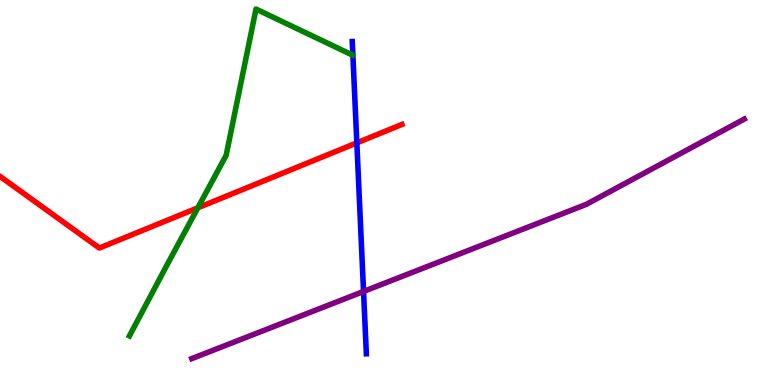[{'lines': ['blue', 'red'], 'intersections': [{'x': 4.6, 'y': 6.29}]}, {'lines': ['green', 'red'], 'intersections': [{'x': 2.55, 'y': 4.6}]}, {'lines': ['purple', 'red'], 'intersections': []}, {'lines': ['blue', 'green'], 'intersections': []}, {'lines': ['blue', 'purple'], 'intersections': [{'x': 4.69, 'y': 2.43}]}, {'lines': ['green', 'purple'], 'intersections': []}]